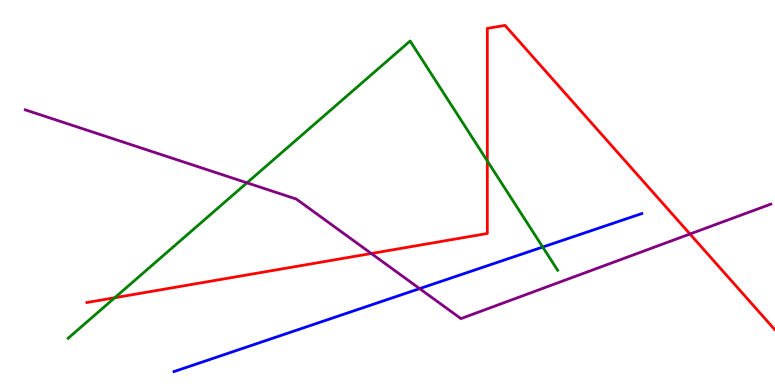[{'lines': ['blue', 'red'], 'intersections': []}, {'lines': ['green', 'red'], 'intersections': [{'x': 1.48, 'y': 2.27}, {'x': 6.29, 'y': 5.82}]}, {'lines': ['purple', 'red'], 'intersections': [{'x': 4.79, 'y': 3.42}, {'x': 8.9, 'y': 3.92}]}, {'lines': ['blue', 'green'], 'intersections': [{'x': 7.0, 'y': 3.58}]}, {'lines': ['blue', 'purple'], 'intersections': [{'x': 5.41, 'y': 2.5}]}, {'lines': ['green', 'purple'], 'intersections': [{'x': 3.19, 'y': 5.25}]}]